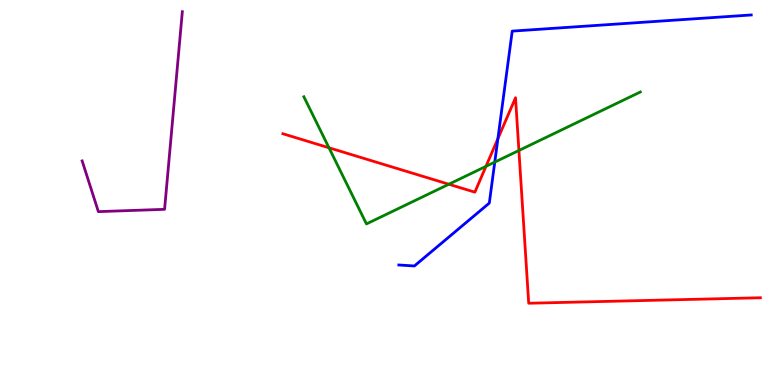[{'lines': ['blue', 'red'], 'intersections': [{'x': 6.42, 'y': 6.4}]}, {'lines': ['green', 'red'], 'intersections': [{'x': 4.24, 'y': 6.16}, {'x': 5.79, 'y': 5.21}, {'x': 6.27, 'y': 5.68}, {'x': 6.7, 'y': 6.09}]}, {'lines': ['purple', 'red'], 'intersections': []}, {'lines': ['blue', 'green'], 'intersections': [{'x': 6.38, 'y': 5.79}]}, {'lines': ['blue', 'purple'], 'intersections': []}, {'lines': ['green', 'purple'], 'intersections': []}]